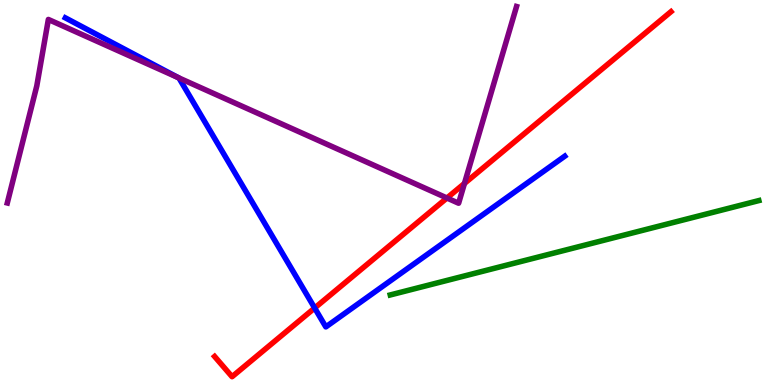[{'lines': ['blue', 'red'], 'intersections': [{'x': 4.06, 'y': 2.0}]}, {'lines': ['green', 'red'], 'intersections': []}, {'lines': ['purple', 'red'], 'intersections': [{'x': 5.77, 'y': 4.86}, {'x': 5.99, 'y': 5.23}]}, {'lines': ['blue', 'green'], 'intersections': []}, {'lines': ['blue', 'purple'], 'intersections': [{'x': 2.3, 'y': 7.98}]}, {'lines': ['green', 'purple'], 'intersections': []}]